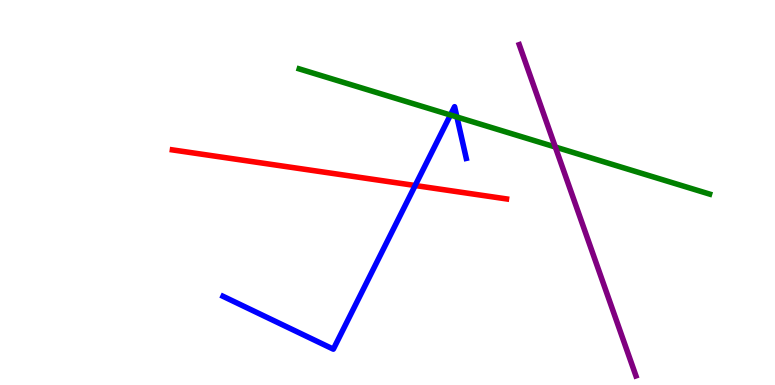[{'lines': ['blue', 'red'], 'intersections': [{'x': 5.36, 'y': 5.18}]}, {'lines': ['green', 'red'], 'intersections': []}, {'lines': ['purple', 'red'], 'intersections': []}, {'lines': ['blue', 'green'], 'intersections': [{'x': 5.81, 'y': 7.01}, {'x': 5.9, 'y': 6.96}]}, {'lines': ['blue', 'purple'], 'intersections': []}, {'lines': ['green', 'purple'], 'intersections': [{'x': 7.17, 'y': 6.18}]}]